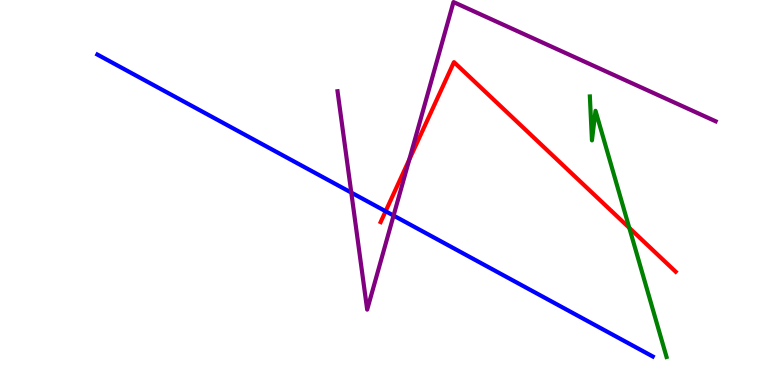[{'lines': ['blue', 'red'], 'intersections': [{'x': 4.98, 'y': 4.51}]}, {'lines': ['green', 'red'], 'intersections': [{'x': 8.12, 'y': 4.08}]}, {'lines': ['purple', 'red'], 'intersections': [{'x': 5.28, 'y': 5.85}]}, {'lines': ['blue', 'green'], 'intersections': []}, {'lines': ['blue', 'purple'], 'intersections': [{'x': 4.53, 'y': 5.0}, {'x': 5.08, 'y': 4.4}]}, {'lines': ['green', 'purple'], 'intersections': []}]